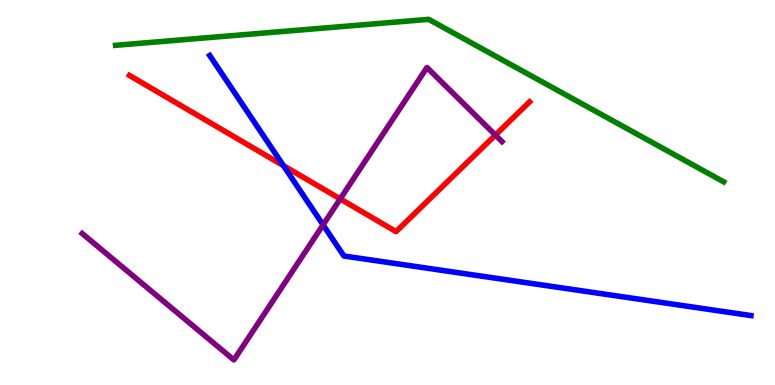[{'lines': ['blue', 'red'], 'intersections': [{'x': 3.66, 'y': 5.7}]}, {'lines': ['green', 'red'], 'intersections': []}, {'lines': ['purple', 'red'], 'intersections': [{'x': 4.39, 'y': 4.83}, {'x': 6.39, 'y': 6.49}]}, {'lines': ['blue', 'green'], 'intersections': []}, {'lines': ['blue', 'purple'], 'intersections': [{'x': 4.17, 'y': 4.16}]}, {'lines': ['green', 'purple'], 'intersections': []}]